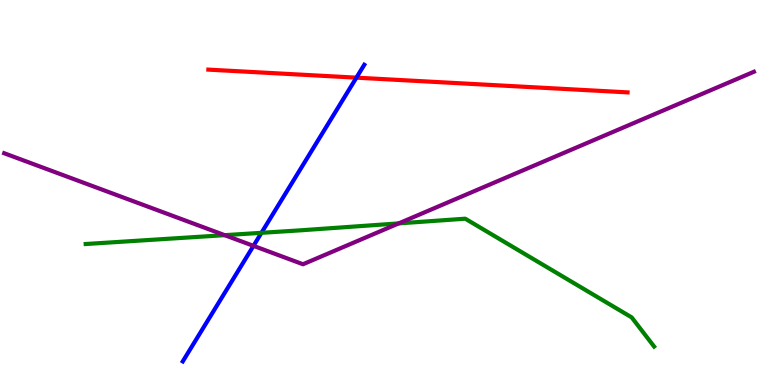[{'lines': ['blue', 'red'], 'intersections': [{'x': 4.6, 'y': 7.98}]}, {'lines': ['green', 'red'], 'intersections': []}, {'lines': ['purple', 'red'], 'intersections': []}, {'lines': ['blue', 'green'], 'intersections': [{'x': 3.37, 'y': 3.95}]}, {'lines': ['blue', 'purple'], 'intersections': [{'x': 3.27, 'y': 3.61}]}, {'lines': ['green', 'purple'], 'intersections': [{'x': 2.9, 'y': 3.89}, {'x': 5.14, 'y': 4.2}]}]